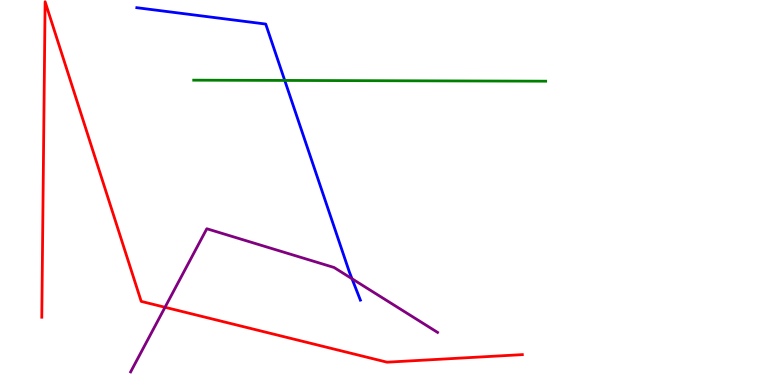[{'lines': ['blue', 'red'], 'intersections': []}, {'lines': ['green', 'red'], 'intersections': []}, {'lines': ['purple', 'red'], 'intersections': [{'x': 2.13, 'y': 2.02}]}, {'lines': ['blue', 'green'], 'intersections': [{'x': 3.67, 'y': 7.91}]}, {'lines': ['blue', 'purple'], 'intersections': [{'x': 4.54, 'y': 2.76}]}, {'lines': ['green', 'purple'], 'intersections': []}]